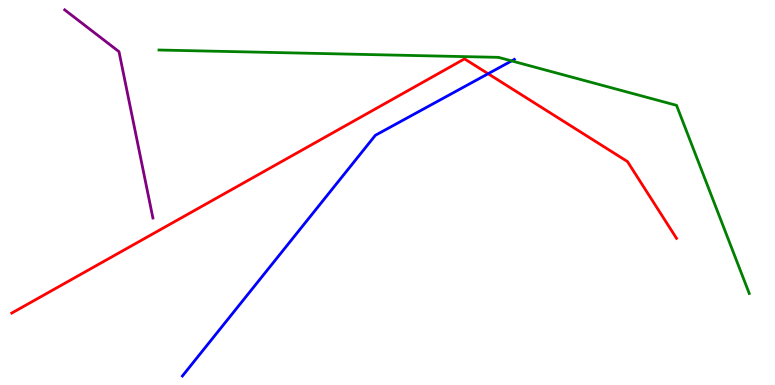[{'lines': ['blue', 'red'], 'intersections': [{'x': 6.3, 'y': 8.08}]}, {'lines': ['green', 'red'], 'intersections': []}, {'lines': ['purple', 'red'], 'intersections': []}, {'lines': ['blue', 'green'], 'intersections': [{'x': 6.6, 'y': 8.42}]}, {'lines': ['blue', 'purple'], 'intersections': []}, {'lines': ['green', 'purple'], 'intersections': []}]